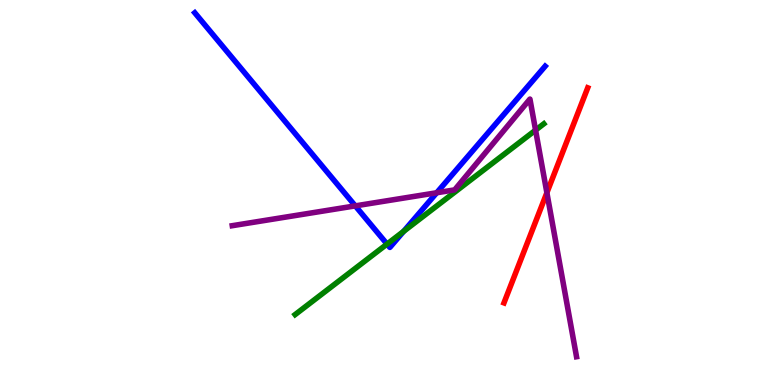[{'lines': ['blue', 'red'], 'intersections': []}, {'lines': ['green', 'red'], 'intersections': []}, {'lines': ['purple', 'red'], 'intersections': [{'x': 7.06, 'y': 4.99}]}, {'lines': ['blue', 'green'], 'intersections': [{'x': 4.99, 'y': 3.66}, {'x': 5.21, 'y': 3.99}]}, {'lines': ['blue', 'purple'], 'intersections': [{'x': 4.58, 'y': 4.65}, {'x': 5.64, 'y': 4.99}]}, {'lines': ['green', 'purple'], 'intersections': [{'x': 6.91, 'y': 6.62}]}]